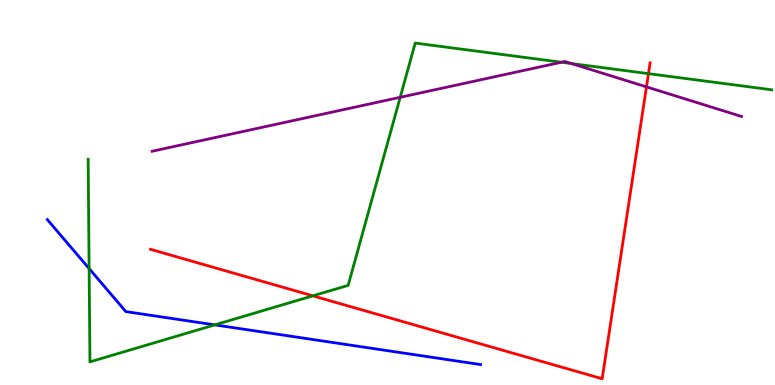[{'lines': ['blue', 'red'], 'intersections': []}, {'lines': ['green', 'red'], 'intersections': [{'x': 4.04, 'y': 2.32}, {'x': 8.37, 'y': 8.09}]}, {'lines': ['purple', 'red'], 'intersections': [{'x': 8.34, 'y': 7.74}]}, {'lines': ['blue', 'green'], 'intersections': [{'x': 1.15, 'y': 3.02}, {'x': 2.77, 'y': 1.56}]}, {'lines': ['blue', 'purple'], 'intersections': []}, {'lines': ['green', 'purple'], 'intersections': [{'x': 5.16, 'y': 7.47}, {'x': 7.24, 'y': 8.38}, {'x': 7.37, 'y': 8.35}]}]